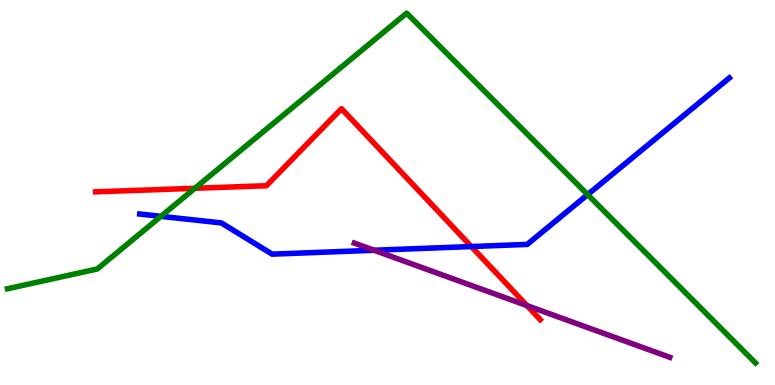[{'lines': ['blue', 'red'], 'intersections': [{'x': 6.08, 'y': 3.6}]}, {'lines': ['green', 'red'], 'intersections': [{'x': 2.51, 'y': 5.11}]}, {'lines': ['purple', 'red'], 'intersections': [{'x': 6.8, 'y': 2.06}]}, {'lines': ['blue', 'green'], 'intersections': [{'x': 2.08, 'y': 4.38}, {'x': 7.58, 'y': 4.94}]}, {'lines': ['blue', 'purple'], 'intersections': [{'x': 4.83, 'y': 3.5}]}, {'lines': ['green', 'purple'], 'intersections': []}]